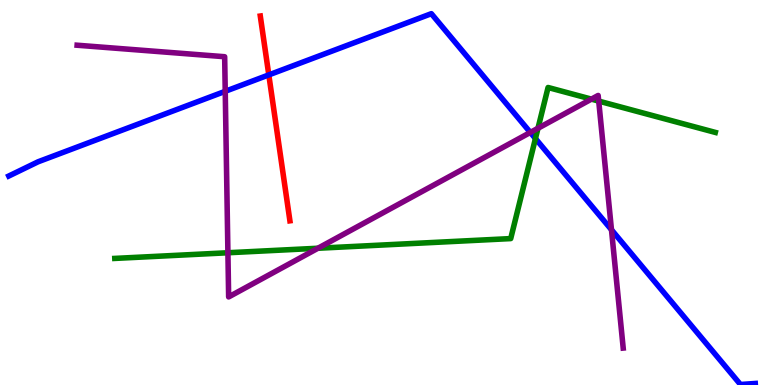[{'lines': ['blue', 'red'], 'intersections': [{'x': 3.47, 'y': 8.05}]}, {'lines': ['green', 'red'], 'intersections': []}, {'lines': ['purple', 'red'], 'intersections': []}, {'lines': ['blue', 'green'], 'intersections': [{'x': 6.91, 'y': 6.4}]}, {'lines': ['blue', 'purple'], 'intersections': [{'x': 2.91, 'y': 7.63}, {'x': 6.84, 'y': 6.56}, {'x': 7.89, 'y': 4.03}]}, {'lines': ['green', 'purple'], 'intersections': [{'x': 2.94, 'y': 3.44}, {'x': 4.1, 'y': 3.55}, {'x': 6.94, 'y': 6.67}, {'x': 7.63, 'y': 7.43}, {'x': 7.73, 'y': 7.37}]}]